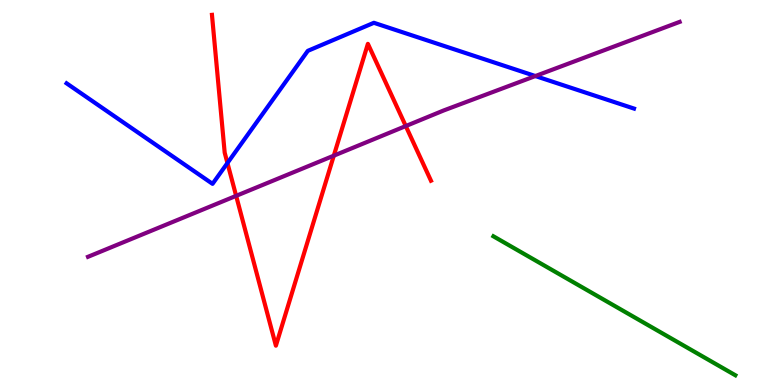[{'lines': ['blue', 'red'], 'intersections': [{'x': 2.93, 'y': 5.77}]}, {'lines': ['green', 'red'], 'intersections': []}, {'lines': ['purple', 'red'], 'intersections': [{'x': 3.05, 'y': 4.91}, {'x': 4.31, 'y': 5.96}, {'x': 5.24, 'y': 6.73}]}, {'lines': ['blue', 'green'], 'intersections': []}, {'lines': ['blue', 'purple'], 'intersections': [{'x': 6.91, 'y': 8.02}]}, {'lines': ['green', 'purple'], 'intersections': []}]